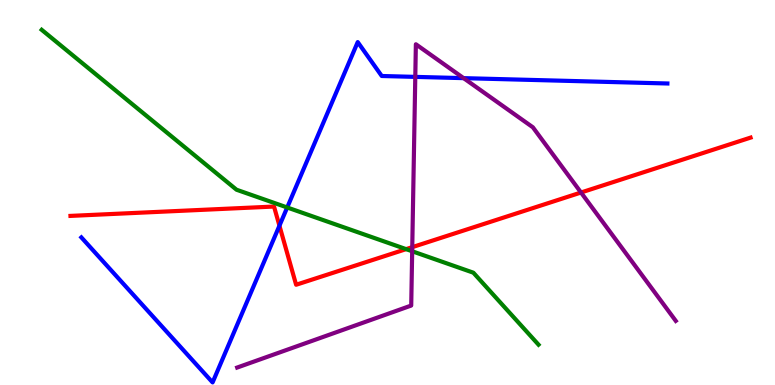[{'lines': ['blue', 'red'], 'intersections': [{'x': 3.61, 'y': 4.14}]}, {'lines': ['green', 'red'], 'intersections': [{'x': 5.24, 'y': 3.53}]}, {'lines': ['purple', 'red'], 'intersections': [{'x': 5.32, 'y': 3.58}, {'x': 7.5, 'y': 5.0}]}, {'lines': ['blue', 'green'], 'intersections': [{'x': 3.71, 'y': 4.61}]}, {'lines': ['blue', 'purple'], 'intersections': [{'x': 5.36, 'y': 8.0}, {'x': 5.98, 'y': 7.97}]}, {'lines': ['green', 'purple'], 'intersections': [{'x': 5.32, 'y': 3.47}]}]